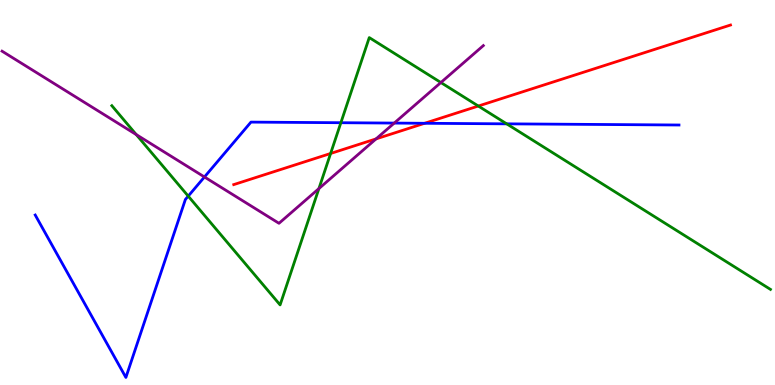[{'lines': ['blue', 'red'], 'intersections': [{'x': 5.48, 'y': 6.8}]}, {'lines': ['green', 'red'], 'intersections': [{'x': 4.27, 'y': 6.01}, {'x': 6.17, 'y': 7.25}]}, {'lines': ['purple', 'red'], 'intersections': [{'x': 4.85, 'y': 6.39}]}, {'lines': ['blue', 'green'], 'intersections': [{'x': 2.43, 'y': 4.91}, {'x': 4.4, 'y': 6.81}, {'x': 6.54, 'y': 6.78}]}, {'lines': ['blue', 'purple'], 'intersections': [{'x': 2.64, 'y': 5.4}, {'x': 5.09, 'y': 6.8}]}, {'lines': ['green', 'purple'], 'intersections': [{'x': 1.76, 'y': 6.5}, {'x': 4.11, 'y': 5.1}, {'x': 5.69, 'y': 7.86}]}]